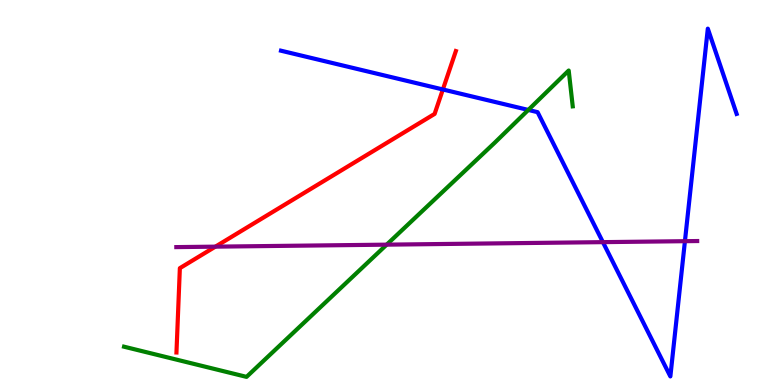[{'lines': ['blue', 'red'], 'intersections': [{'x': 5.71, 'y': 7.68}]}, {'lines': ['green', 'red'], 'intersections': []}, {'lines': ['purple', 'red'], 'intersections': [{'x': 2.78, 'y': 3.59}]}, {'lines': ['blue', 'green'], 'intersections': [{'x': 6.82, 'y': 7.14}]}, {'lines': ['blue', 'purple'], 'intersections': [{'x': 7.78, 'y': 3.71}, {'x': 8.84, 'y': 3.74}]}, {'lines': ['green', 'purple'], 'intersections': [{'x': 4.99, 'y': 3.65}]}]